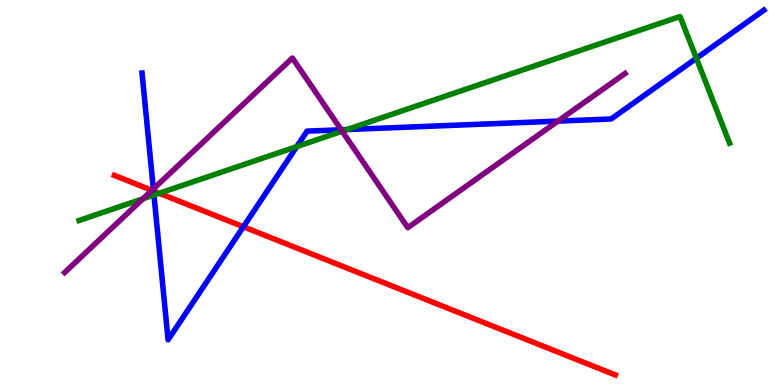[{'lines': ['blue', 'red'], 'intersections': [{'x': 1.98, 'y': 5.04}, {'x': 3.14, 'y': 4.11}]}, {'lines': ['green', 'red'], 'intersections': [{'x': 2.06, 'y': 4.98}]}, {'lines': ['purple', 'red'], 'intersections': [{'x': 1.96, 'y': 5.06}]}, {'lines': ['blue', 'green'], 'intersections': [{'x': 1.99, 'y': 4.93}, {'x': 3.83, 'y': 6.19}, {'x': 4.48, 'y': 6.63}, {'x': 8.99, 'y': 8.49}]}, {'lines': ['blue', 'purple'], 'intersections': [{'x': 1.98, 'y': 5.09}, {'x': 4.4, 'y': 6.63}, {'x': 7.2, 'y': 6.85}]}, {'lines': ['green', 'purple'], 'intersections': [{'x': 1.84, 'y': 4.84}, {'x': 4.41, 'y': 6.59}]}]